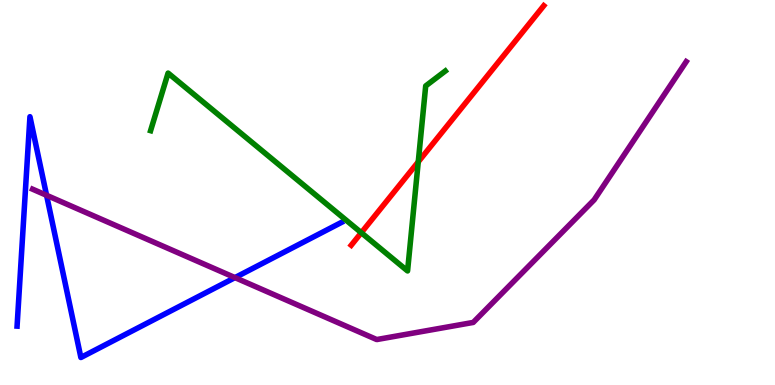[{'lines': ['blue', 'red'], 'intersections': []}, {'lines': ['green', 'red'], 'intersections': [{'x': 4.66, 'y': 3.96}, {'x': 5.4, 'y': 5.8}]}, {'lines': ['purple', 'red'], 'intersections': []}, {'lines': ['blue', 'green'], 'intersections': []}, {'lines': ['blue', 'purple'], 'intersections': [{'x': 0.601, 'y': 4.93}, {'x': 3.03, 'y': 2.79}]}, {'lines': ['green', 'purple'], 'intersections': []}]